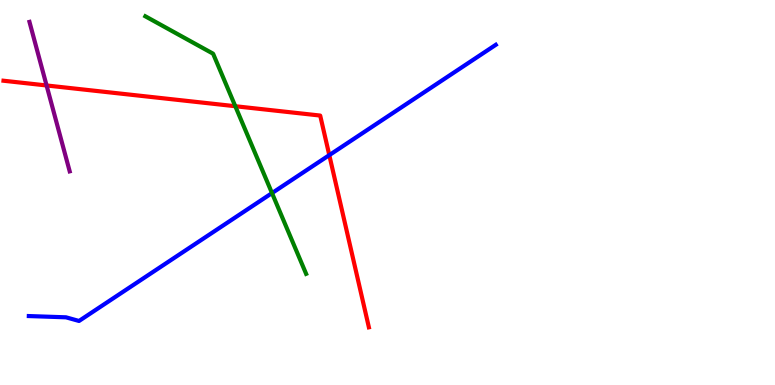[{'lines': ['blue', 'red'], 'intersections': [{'x': 4.25, 'y': 5.97}]}, {'lines': ['green', 'red'], 'intersections': [{'x': 3.04, 'y': 7.24}]}, {'lines': ['purple', 'red'], 'intersections': [{'x': 0.601, 'y': 7.78}]}, {'lines': ['blue', 'green'], 'intersections': [{'x': 3.51, 'y': 4.98}]}, {'lines': ['blue', 'purple'], 'intersections': []}, {'lines': ['green', 'purple'], 'intersections': []}]